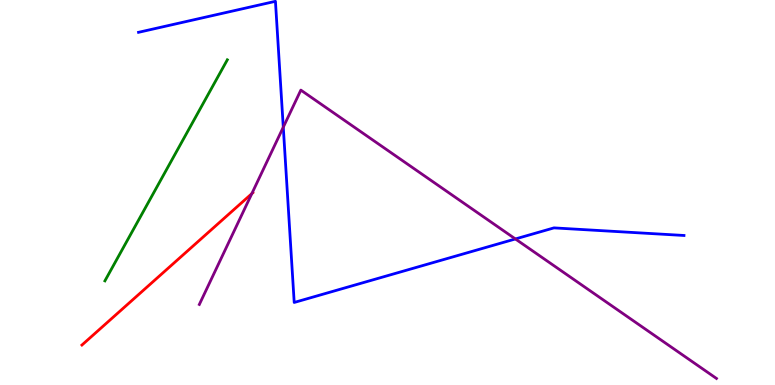[{'lines': ['blue', 'red'], 'intersections': []}, {'lines': ['green', 'red'], 'intersections': []}, {'lines': ['purple', 'red'], 'intersections': [{'x': 3.25, 'y': 4.97}]}, {'lines': ['blue', 'green'], 'intersections': []}, {'lines': ['blue', 'purple'], 'intersections': [{'x': 3.66, 'y': 6.7}, {'x': 6.65, 'y': 3.79}]}, {'lines': ['green', 'purple'], 'intersections': []}]